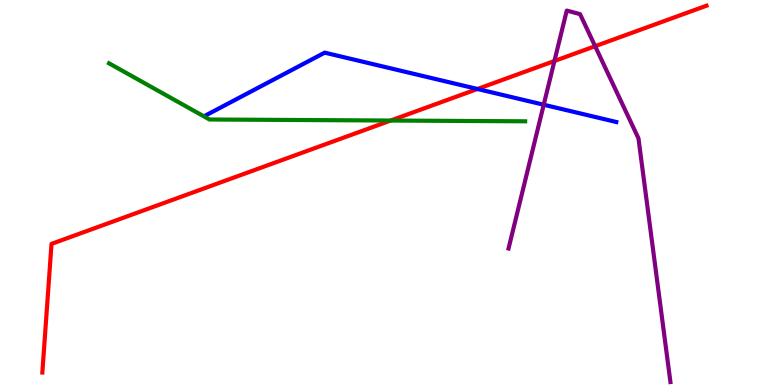[{'lines': ['blue', 'red'], 'intersections': [{'x': 6.16, 'y': 7.69}]}, {'lines': ['green', 'red'], 'intersections': [{'x': 5.04, 'y': 6.87}]}, {'lines': ['purple', 'red'], 'intersections': [{'x': 7.15, 'y': 8.42}, {'x': 7.68, 'y': 8.8}]}, {'lines': ['blue', 'green'], 'intersections': []}, {'lines': ['blue', 'purple'], 'intersections': [{'x': 7.02, 'y': 7.28}]}, {'lines': ['green', 'purple'], 'intersections': []}]